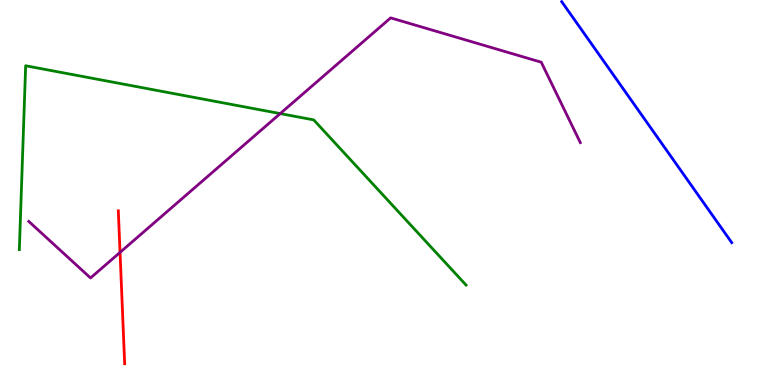[{'lines': ['blue', 'red'], 'intersections': []}, {'lines': ['green', 'red'], 'intersections': []}, {'lines': ['purple', 'red'], 'intersections': [{'x': 1.55, 'y': 3.44}]}, {'lines': ['blue', 'green'], 'intersections': []}, {'lines': ['blue', 'purple'], 'intersections': []}, {'lines': ['green', 'purple'], 'intersections': [{'x': 3.62, 'y': 7.05}]}]